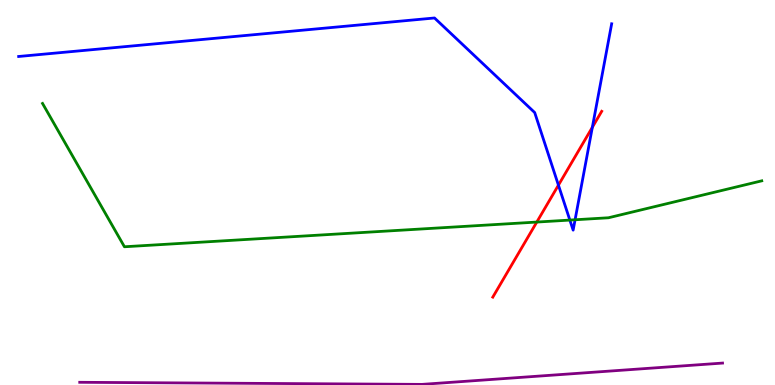[{'lines': ['blue', 'red'], 'intersections': [{'x': 7.21, 'y': 5.19}, {'x': 7.64, 'y': 6.69}]}, {'lines': ['green', 'red'], 'intersections': [{'x': 6.93, 'y': 4.23}]}, {'lines': ['purple', 'red'], 'intersections': []}, {'lines': ['blue', 'green'], 'intersections': [{'x': 7.35, 'y': 4.28}, {'x': 7.42, 'y': 4.29}]}, {'lines': ['blue', 'purple'], 'intersections': []}, {'lines': ['green', 'purple'], 'intersections': []}]